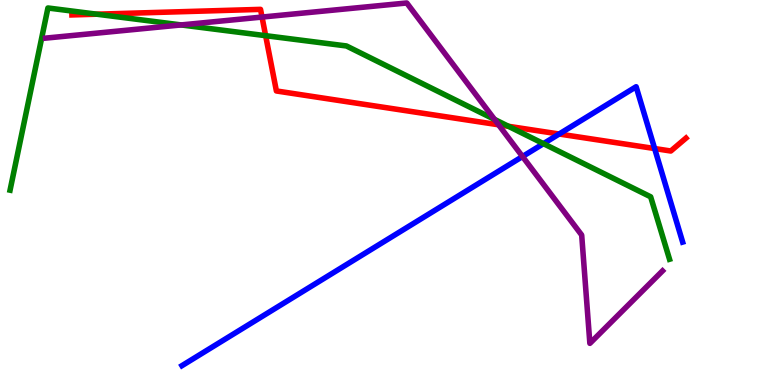[{'lines': ['blue', 'red'], 'intersections': [{'x': 7.21, 'y': 6.52}, {'x': 8.45, 'y': 6.14}]}, {'lines': ['green', 'red'], 'intersections': [{'x': 1.25, 'y': 9.63}, {'x': 3.43, 'y': 9.07}, {'x': 6.56, 'y': 6.72}]}, {'lines': ['purple', 'red'], 'intersections': [{'x': 3.38, 'y': 9.56}, {'x': 6.43, 'y': 6.76}]}, {'lines': ['blue', 'green'], 'intersections': [{'x': 7.01, 'y': 6.27}]}, {'lines': ['blue', 'purple'], 'intersections': [{'x': 6.74, 'y': 5.93}]}, {'lines': ['green', 'purple'], 'intersections': [{'x': 2.34, 'y': 9.35}, {'x': 6.38, 'y': 6.9}]}]